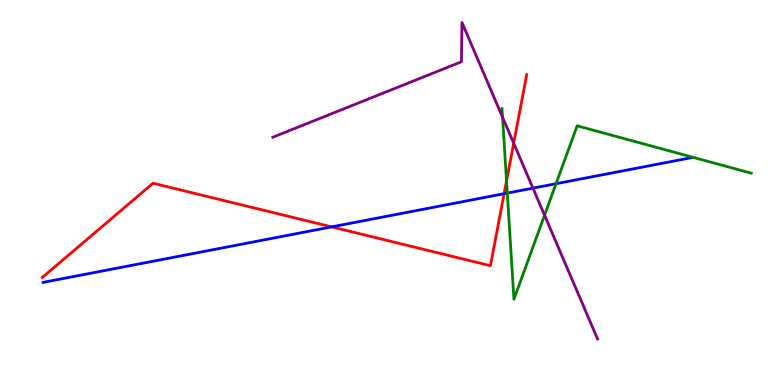[{'lines': ['blue', 'red'], 'intersections': [{'x': 4.28, 'y': 4.11}, {'x': 6.5, 'y': 4.97}]}, {'lines': ['green', 'red'], 'intersections': [{'x': 6.54, 'y': 5.3}]}, {'lines': ['purple', 'red'], 'intersections': [{'x': 6.63, 'y': 6.28}]}, {'lines': ['blue', 'green'], 'intersections': [{'x': 6.55, 'y': 4.98}, {'x': 7.17, 'y': 5.23}]}, {'lines': ['blue', 'purple'], 'intersections': [{'x': 6.88, 'y': 5.11}]}, {'lines': ['green', 'purple'], 'intersections': [{'x': 6.48, 'y': 6.96}, {'x': 7.03, 'y': 4.41}]}]